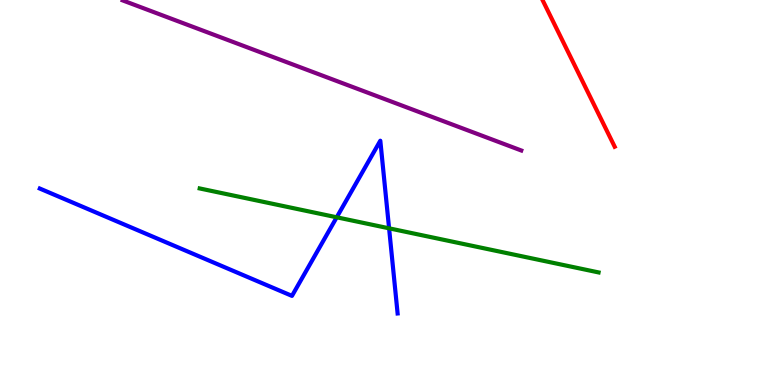[{'lines': ['blue', 'red'], 'intersections': []}, {'lines': ['green', 'red'], 'intersections': []}, {'lines': ['purple', 'red'], 'intersections': []}, {'lines': ['blue', 'green'], 'intersections': [{'x': 4.34, 'y': 4.36}, {'x': 5.02, 'y': 4.07}]}, {'lines': ['blue', 'purple'], 'intersections': []}, {'lines': ['green', 'purple'], 'intersections': []}]